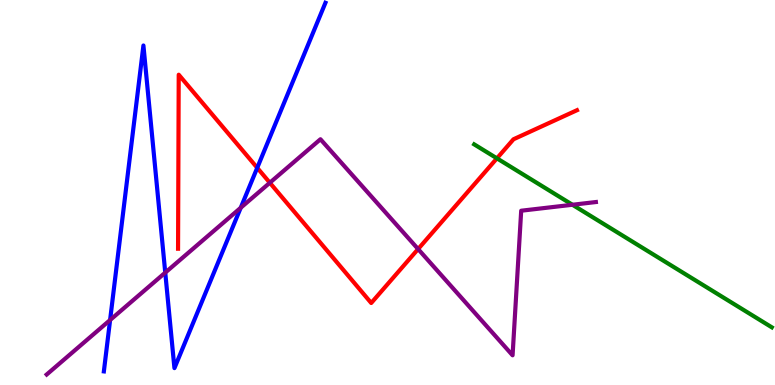[{'lines': ['blue', 'red'], 'intersections': [{'x': 3.32, 'y': 5.64}]}, {'lines': ['green', 'red'], 'intersections': [{'x': 6.41, 'y': 5.89}]}, {'lines': ['purple', 'red'], 'intersections': [{'x': 3.48, 'y': 5.25}, {'x': 5.39, 'y': 3.53}]}, {'lines': ['blue', 'green'], 'intersections': []}, {'lines': ['blue', 'purple'], 'intersections': [{'x': 1.42, 'y': 1.69}, {'x': 2.13, 'y': 2.92}, {'x': 3.11, 'y': 4.6}]}, {'lines': ['green', 'purple'], 'intersections': [{'x': 7.39, 'y': 4.68}]}]